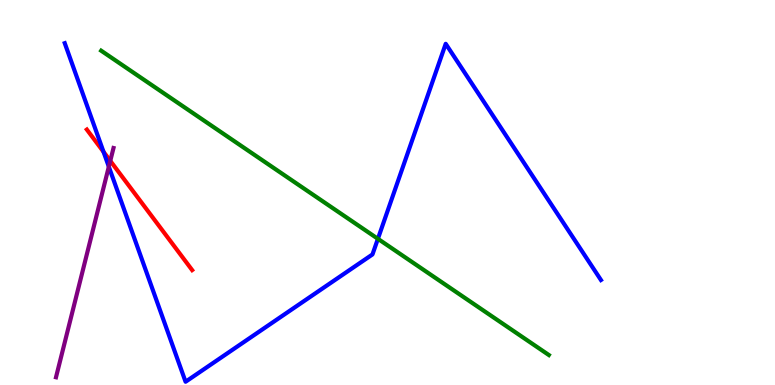[{'lines': ['blue', 'red'], 'intersections': [{'x': 1.34, 'y': 6.06}]}, {'lines': ['green', 'red'], 'intersections': []}, {'lines': ['purple', 'red'], 'intersections': [{'x': 1.42, 'y': 5.82}]}, {'lines': ['blue', 'green'], 'intersections': [{'x': 4.88, 'y': 3.8}]}, {'lines': ['blue', 'purple'], 'intersections': [{'x': 1.4, 'y': 5.67}]}, {'lines': ['green', 'purple'], 'intersections': []}]